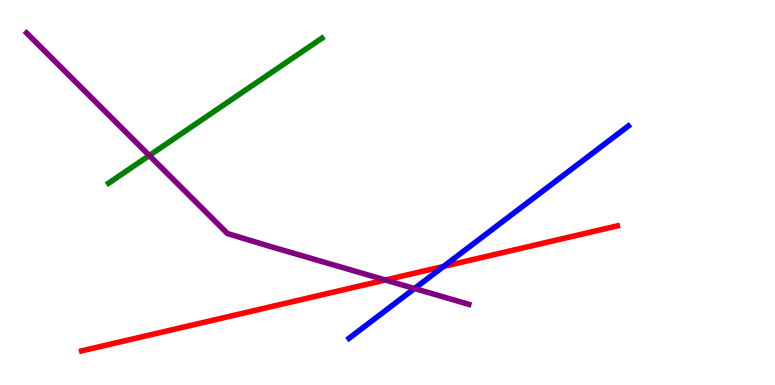[{'lines': ['blue', 'red'], 'intersections': [{'x': 5.72, 'y': 3.08}]}, {'lines': ['green', 'red'], 'intersections': []}, {'lines': ['purple', 'red'], 'intersections': [{'x': 4.97, 'y': 2.73}]}, {'lines': ['blue', 'green'], 'intersections': []}, {'lines': ['blue', 'purple'], 'intersections': [{'x': 5.35, 'y': 2.51}]}, {'lines': ['green', 'purple'], 'intersections': [{'x': 1.93, 'y': 5.96}]}]